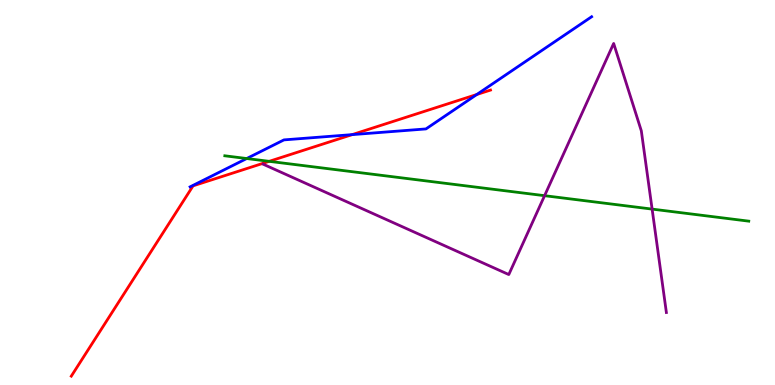[{'lines': ['blue', 'red'], 'intersections': [{'x': 4.54, 'y': 6.5}, {'x': 6.15, 'y': 7.55}]}, {'lines': ['green', 'red'], 'intersections': [{'x': 3.47, 'y': 5.81}]}, {'lines': ['purple', 'red'], 'intersections': []}, {'lines': ['blue', 'green'], 'intersections': [{'x': 3.18, 'y': 5.88}]}, {'lines': ['blue', 'purple'], 'intersections': []}, {'lines': ['green', 'purple'], 'intersections': [{'x': 7.03, 'y': 4.92}, {'x': 8.41, 'y': 4.57}]}]